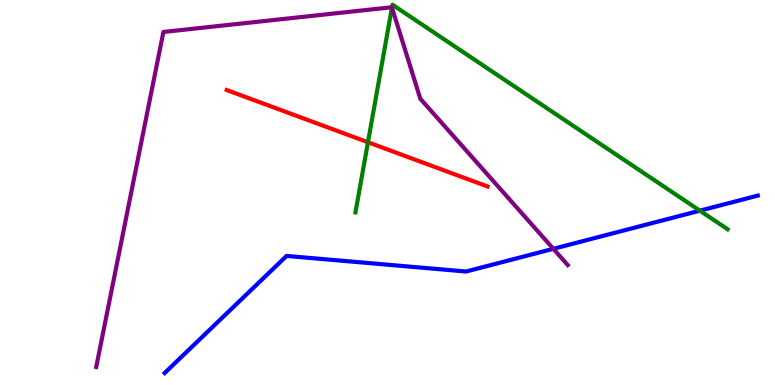[{'lines': ['blue', 'red'], 'intersections': []}, {'lines': ['green', 'red'], 'intersections': [{'x': 4.75, 'y': 6.31}]}, {'lines': ['purple', 'red'], 'intersections': []}, {'lines': ['blue', 'green'], 'intersections': [{'x': 9.03, 'y': 4.53}]}, {'lines': ['blue', 'purple'], 'intersections': [{'x': 7.14, 'y': 3.54}]}, {'lines': ['green', 'purple'], 'intersections': [{'x': 5.06, 'y': 9.8}]}]